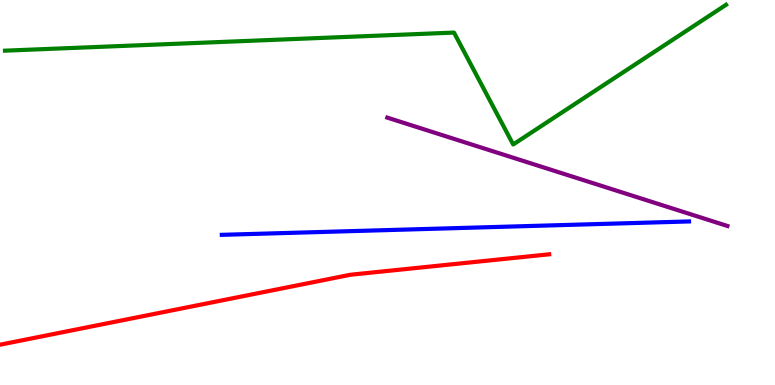[{'lines': ['blue', 'red'], 'intersections': []}, {'lines': ['green', 'red'], 'intersections': []}, {'lines': ['purple', 'red'], 'intersections': []}, {'lines': ['blue', 'green'], 'intersections': []}, {'lines': ['blue', 'purple'], 'intersections': []}, {'lines': ['green', 'purple'], 'intersections': []}]